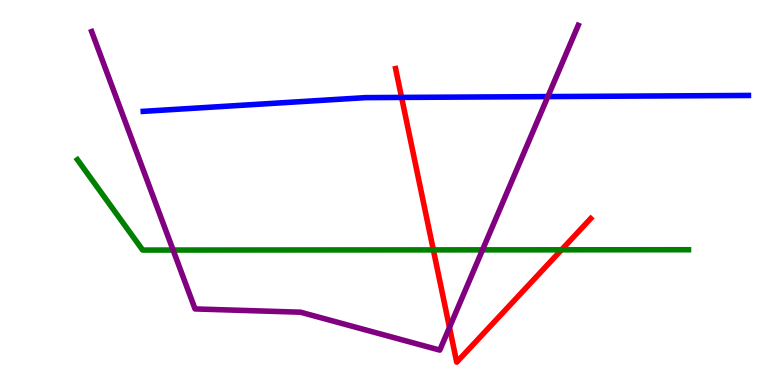[{'lines': ['blue', 'red'], 'intersections': [{'x': 5.18, 'y': 7.47}]}, {'lines': ['green', 'red'], 'intersections': [{'x': 5.59, 'y': 3.51}, {'x': 7.25, 'y': 3.51}]}, {'lines': ['purple', 'red'], 'intersections': [{'x': 5.8, 'y': 1.5}]}, {'lines': ['blue', 'green'], 'intersections': []}, {'lines': ['blue', 'purple'], 'intersections': [{'x': 7.07, 'y': 7.49}]}, {'lines': ['green', 'purple'], 'intersections': [{'x': 2.23, 'y': 3.51}, {'x': 6.23, 'y': 3.51}]}]